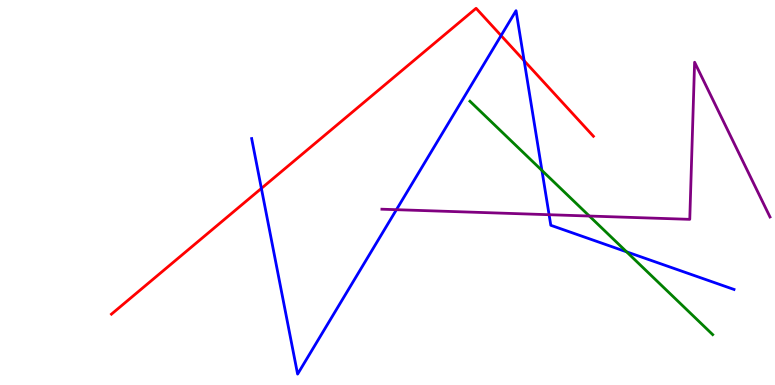[{'lines': ['blue', 'red'], 'intersections': [{'x': 3.37, 'y': 5.11}, {'x': 6.47, 'y': 9.08}, {'x': 6.76, 'y': 8.42}]}, {'lines': ['green', 'red'], 'intersections': []}, {'lines': ['purple', 'red'], 'intersections': []}, {'lines': ['blue', 'green'], 'intersections': [{'x': 6.99, 'y': 5.57}, {'x': 8.08, 'y': 3.46}]}, {'lines': ['blue', 'purple'], 'intersections': [{'x': 5.12, 'y': 4.55}, {'x': 7.09, 'y': 4.42}]}, {'lines': ['green', 'purple'], 'intersections': [{'x': 7.6, 'y': 4.39}]}]